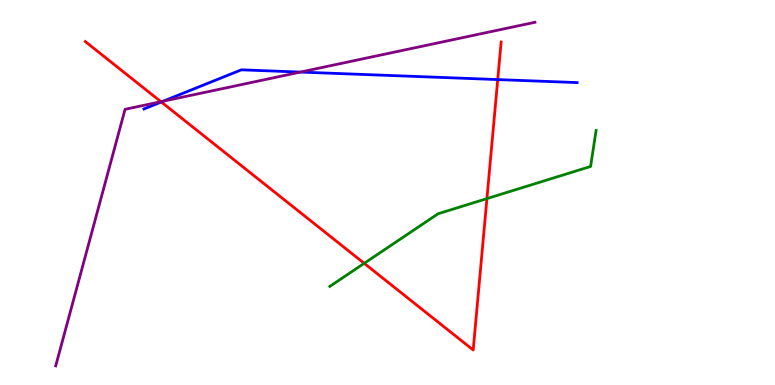[{'lines': ['blue', 'red'], 'intersections': [{'x': 2.08, 'y': 7.35}, {'x': 6.42, 'y': 7.93}]}, {'lines': ['green', 'red'], 'intersections': [{'x': 4.7, 'y': 3.16}, {'x': 6.28, 'y': 4.84}]}, {'lines': ['purple', 'red'], 'intersections': [{'x': 2.08, 'y': 7.36}]}, {'lines': ['blue', 'green'], 'intersections': []}, {'lines': ['blue', 'purple'], 'intersections': [{'x': 2.11, 'y': 7.37}, {'x': 3.88, 'y': 8.13}]}, {'lines': ['green', 'purple'], 'intersections': []}]